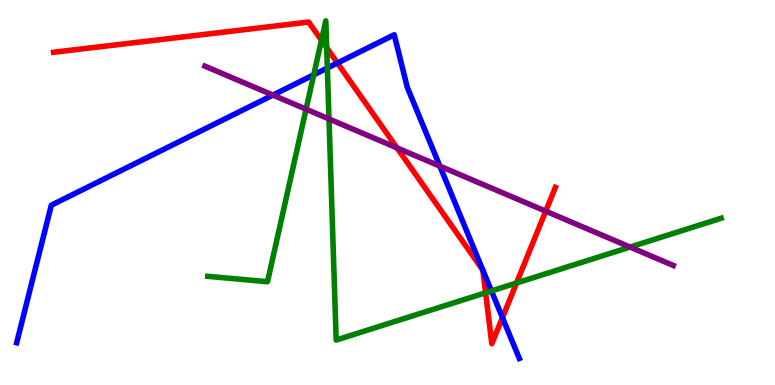[{'lines': ['blue', 'red'], 'intersections': [{'x': 4.35, 'y': 8.36}, {'x': 6.23, 'y': 2.98}, {'x': 6.23, 'y': 2.98}, {'x': 6.48, 'y': 1.75}]}, {'lines': ['green', 'red'], 'intersections': [{'x': 4.15, 'y': 8.95}, {'x': 4.22, 'y': 8.76}, {'x': 6.27, 'y': 2.4}, {'x': 6.66, 'y': 2.65}]}, {'lines': ['purple', 'red'], 'intersections': [{'x': 5.12, 'y': 6.16}, {'x': 7.04, 'y': 4.52}]}, {'lines': ['blue', 'green'], 'intersections': [{'x': 4.05, 'y': 8.06}, {'x': 4.22, 'y': 8.23}, {'x': 6.34, 'y': 2.44}]}, {'lines': ['blue', 'purple'], 'intersections': [{'x': 3.52, 'y': 7.53}, {'x': 5.68, 'y': 5.69}]}, {'lines': ['green', 'purple'], 'intersections': [{'x': 3.95, 'y': 7.16}, {'x': 4.25, 'y': 6.91}, {'x': 8.13, 'y': 3.58}]}]